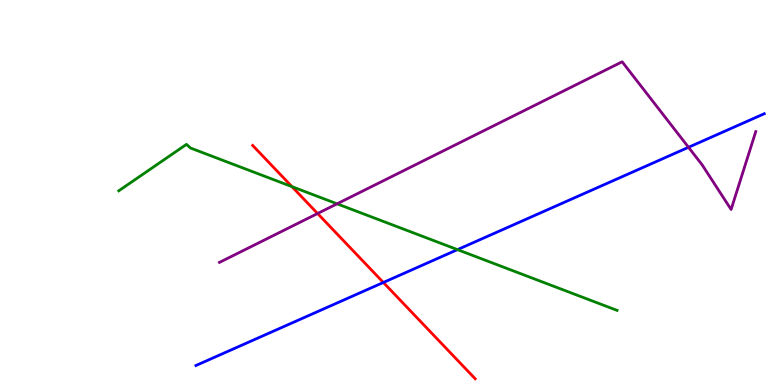[{'lines': ['blue', 'red'], 'intersections': [{'x': 4.95, 'y': 2.66}]}, {'lines': ['green', 'red'], 'intersections': [{'x': 3.77, 'y': 5.15}]}, {'lines': ['purple', 'red'], 'intersections': [{'x': 4.1, 'y': 4.45}]}, {'lines': ['blue', 'green'], 'intersections': [{'x': 5.9, 'y': 3.52}]}, {'lines': ['blue', 'purple'], 'intersections': [{'x': 8.88, 'y': 6.17}]}, {'lines': ['green', 'purple'], 'intersections': [{'x': 4.35, 'y': 4.71}]}]